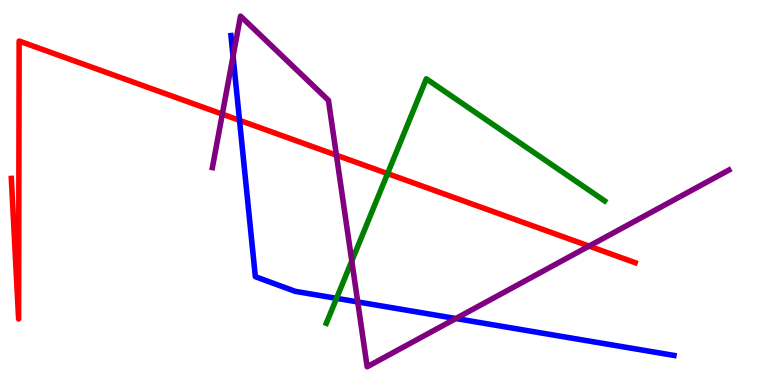[{'lines': ['blue', 'red'], 'intersections': [{'x': 3.09, 'y': 6.87}]}, {'lines': ['green', 'red'], 'intersections': [{'x': 5.0, 'y': 5.49}]}, {'lines': ['purple', 'red'], 'intersections': [{'x': 2.87, 'y': 7.04}, {'x': 4.34, 'y': 5.97}, {'x': 7.6, 'y': 3.61}]}, {'lines': ['blue', 'green'], 'intersections': [{'x': 4.34, 'y': 2.25}]}, {'lines': ['blue', 'purple'], 'intersections': [{'x': 3.01, 'y': 8.54}, {'x': 4.62, 'y': 2.16}, {'x': 5.88, 'y': 1.73}]}, {'lines': ['green', 'purple'], 'intersections': [{'x': 4.54, 'y': 3.22}]}]